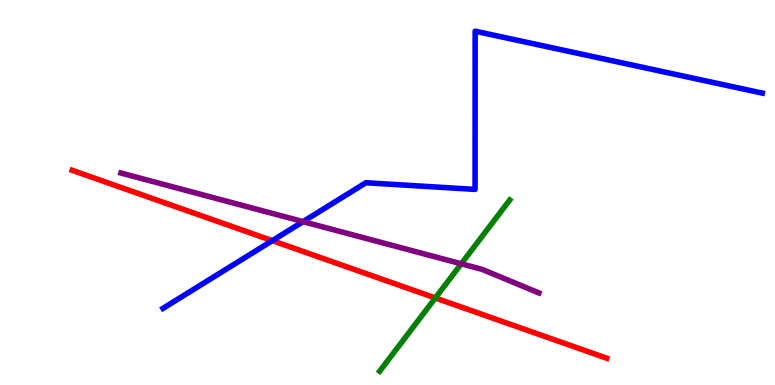[{'lines': ['blue', 'red'], 'intersections': [{'x': 3.51, 'y': 3.75}]}, {'lines': ['green', 'red'], 'intersections': [{'x': 5.62, 'y': 2.26}]}, {'lines': ['purple', 'red'], 'intersections': []}, {'lines': ['blue', 'green'], 'intersections': []}, {'lines': ['blue', 'purple'], 'intersections': [{'x': 3.91, 'y': 4.24}]}, {'lines': ['green', 'purple'], 'intersections': [{'x': 5.95, 'y': 3.15}]}]